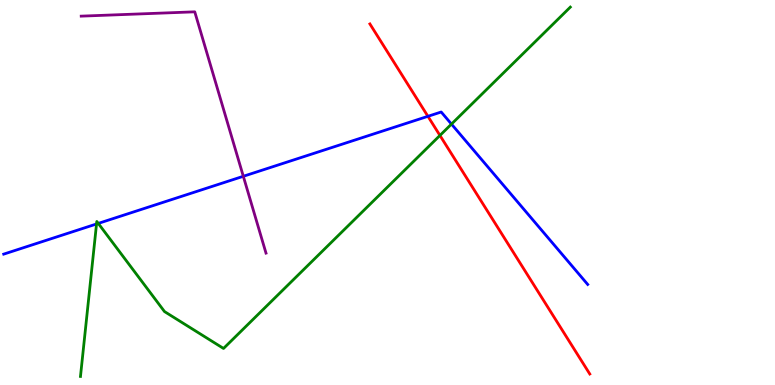[{'lines': ['blue', 'red'], 'intersections': [{'x': 5.52, 'y': 6.98}]}, {'lines': ['green', 'red'], 'intersections': [{'x': 5.68, 'y': 6.48}]}, {'lines': ['purple', 'red'], 'intersections': []}, {'lines': ['blue', 'green'], 'intersections': [{'x': 1.25, 'y': 4.18}, {'x': 1.27, 'y': 4.2}, {'x': 5.83, 'y': 6.78}]}, {'lines': ['blue', 'purple'], 'intersections': [{'x': 3.14, 'y': 5.42}]}, {'lines': ['green', 'purple'], 'intersections': []}]